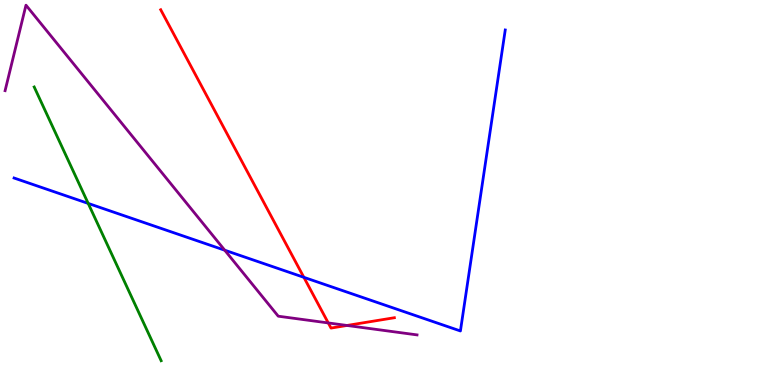[{'lines': ['blue', 'red'], 'intersections': [{'x': 3.92, 'y': 2.8}]}, {'lines': ['green', 'red'], 'intersections': []}, {'lines': ['purple', 'red'], 'intersections': [{'x': 4.24, 'y': 1.61}, {'x': 4.48, 'y': 1.55}]}, {'lines': ['blue', 'green'], 'intersections': [{'x': 1.14, 'y': 4.72}]}, {'lines': ['blue', 'purple'], 'intersections': [{'x': 2.9, 'y': 3.5}]}, {'lines': ['green', 'purple'], 'intersections': []}]